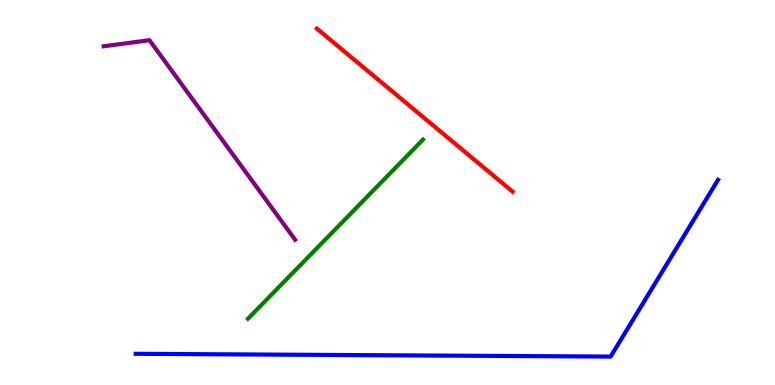[{'lines': ['blue', 'red'], 'intersections': []}, {'lines': ['green', 'red'], 'intersections': []}, {'lines': ['purple', 'red'], 'intersections': []}, {'lines': ['blue', 'green'], 'intersections': []}, {'lines': ['blue', 'purple'], 'intersections': []}, {'lines': ['green', 'purple'], 'intersections': []}]